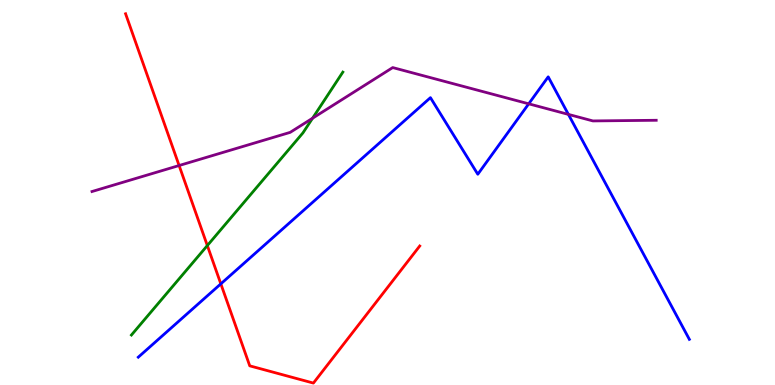[{'lines': ['blue', 'red'], 'intersections': [{'x': 2.85, 'y': 2.63}]}, {'lines': ['green', 'red'], 'intersections': [{'x': 2.68, 'y': 3.62}]}, {'lines': ['purple', 'red'], 'intersections': [{'x': 2.31, 'y': 5.7}]}, {'lines': ['blue', 'green'], 'intersections': []}, {'lines': ['blue', 'purple'], 'intersections': [{'x': 6.82, 'y': 7.3}, {'x': 7.33, 'y': 7.03}]}, {'lines': ['green', 'purple'], 'intersections': [{'x': 4.03, 'y': 6.93}]}]